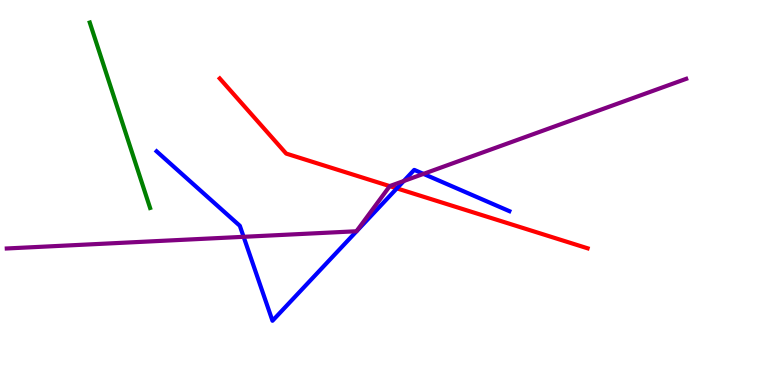[{'lines': ['blue', 'red'], 'intersections': [{'x': 5.12, 'y': 5.11}]}, {'lines': ['green', 'red'], 'intersections': []}, {'lines': ['purple', 'red'], 'intersections': [{'x': 5.03, 'y': 5.17}]}, {'lines': ['blue', 'green'], 'intersections': []}, {'lines': ['blue', 'purple'], 'intersections': [{'x': 3.14, 'y': 3.85}, {'x': 5.21, 'y': 5.3}, {'x': 5.46, 'y': 5.48}]}, {'lines': ['green', 'purple'], 'intersections': []}]